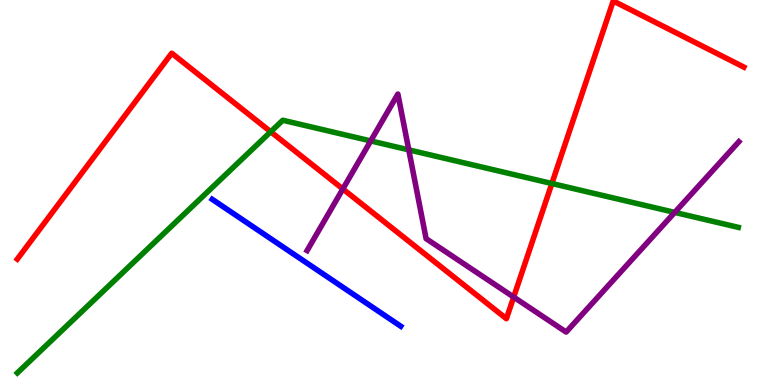[{'lines': ['blue', 'red'], 'intersections': []}, {'lines': ['green', 'red'], 'intersections': [{'x': 3.49, 'y': 6.58}, {'x': 7.12, 'y': 5.23}]}, {'lines': ['purple', 'red'], 'intersections': [{'x': 4.42, 'y': 5.09}, {'x': 6.63, 'y': 2.28}]}, {'lines': ['blue', 'green'], 'intersections': []}, {'lines': ['blue', 'purple'], 'intersections': []}, {'lines': ['green', 'purple'], 'intersections': [{'x': 4.78, 'y': 6.34}, {'x': 5.27, 'y': 6.11}, {'x': 8.71, 'y': 4.48}]}]